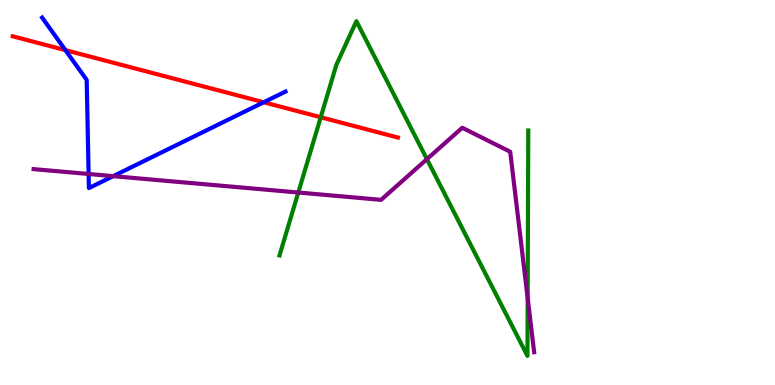[{'lines': ['blue', 'red'], 'intersections': [{'x': 0.844, 'y': 8.7}, {'x': 3.4, 'y': 7.34}]}, {'lines': ['green', 'red'], 'intersections': [{'x': 4.14, 'y': 6.95}]}, {'lines': ['purple', 'red'], 'intersections': []}, {'lines': ['blue', 'green'], 'intersections': []}, {'lines': ['blue', 'purple'], 'intersections': [{'x': 1.14, 'y': 5.48}, {'x': 1.46, 'y': 5.42}]}, {'lines': ['green', 'purple'], 'intersections': [{'x': 3.85, 'y': 5.0}, {'x': 5.51, 'y': 5.87}, {'x': 6.81, 'y': 2.26}]}]